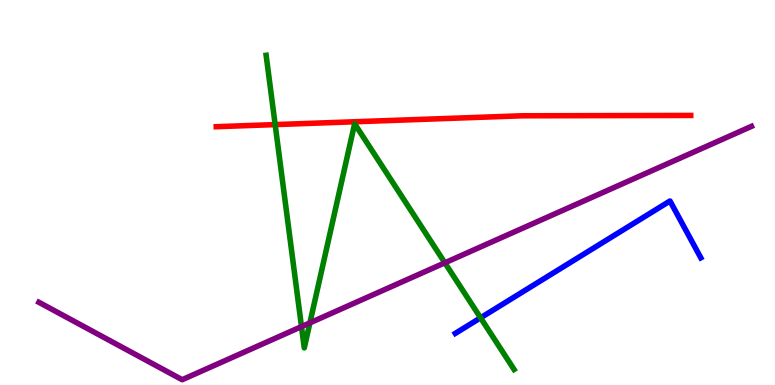[{'lines': ['blue', 'red'], 'intersections': []}, {'lines': ['green', 'red'], 'intersections': [{'x': 3.55, 'y': 6.76}]}, {'lines': ['purple', 'red'], 'intersections': []}, {'lines': ['blue', 'green'], 'intersections': [{'x': 6.2, 'y': 1.75}]}, {'lines': ['blue', 'purple'], 'intersections': []}, {'lines': ['green', 'purple'], 'intersections': [{'x': 3.89, 'y': 1.52}, {'x': 4.0, 'y': 1.61}, {'x': 5.74, 'y': 3.17}]}]